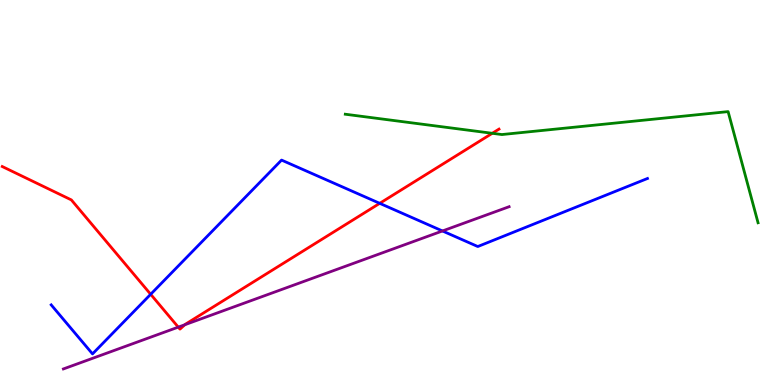[{'lines': ['blue', 'red'], 'intersections': [{'x': 1.94, 'y': 2.36}, {'x': 4.9, 'y': 4.72}]}, {'lines': ['green', 'red'], 'intersections': [{'x': 6.35, 'y': 6.54}]}, {'lines': ['purple', 'red'], 'intersections': [{'x': 2.3, 'y': 1.5}, {'x': 2.39, 'y': 1.57}]}, {'lines': ['blue', 'green'], 'intersections': []}, {'lines': ['blue', 'purple'], 'intersections': [{'x': 5.71, 'y': 4.0}]}, {'lines': ['green', 'purple'], 'intersections': []}]